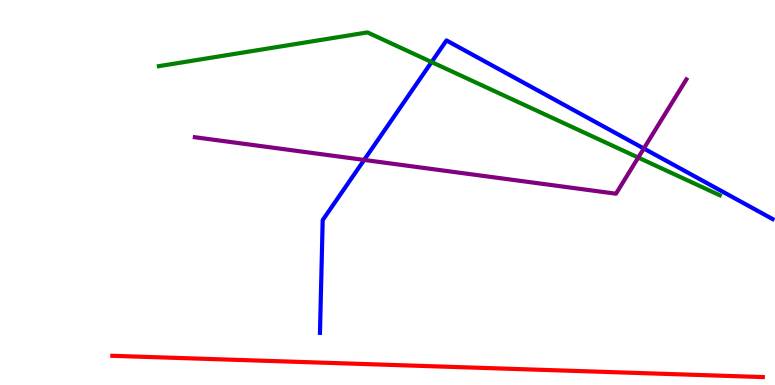[{'lines': ['blue', 'red'], 'intersections': []}, {'lines': ['green', 'red'], 'intersections': []}, {'lines': ['purple', 'red'], 'intersections': []}, {'lines': ['blue', 'green'], 'intersections': [{'x': 5.57, 'y': 8.39}]}, {'lines': ['blue', 'purple'], 'intersections': [{'x': 4.7, 'y': 5.85}, {'x': 8.31, 'y': 6.14}]}, {'lines': ['green', 'purple'], 'intersections': [{'x': 8.24, 'y': 5.91}]}]